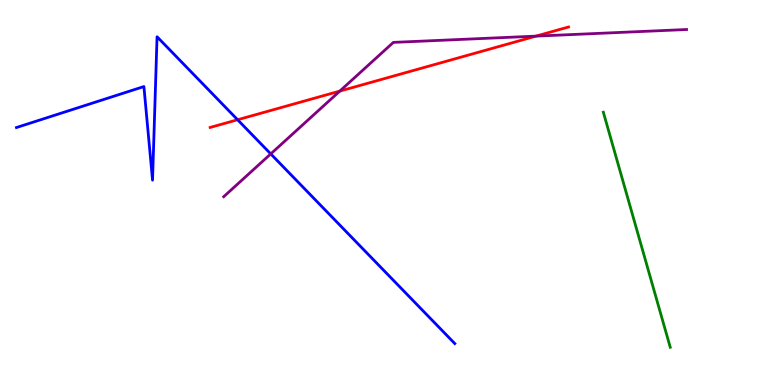[{'lines': ['blue', 'red'], 'intersections': [{'x': 3.07, 'y': 6.89}]}, {'lines': ['green', 'red'], 'intersections': []}, {'lines': ['purple', 'red'], 'intersections': [{'x': 4.38, 'y': 7.63}, {'x': 6.92, 'y': 9.06}]}, {'lines': ['blue', 'green'], 'intersections': []}, {'lines': ['blue', 'purple'], 'intersections': [{'x': 3.49, 'y': 6.0}]}, {'lines': ['green', 'purple'], 'intersections': []}]